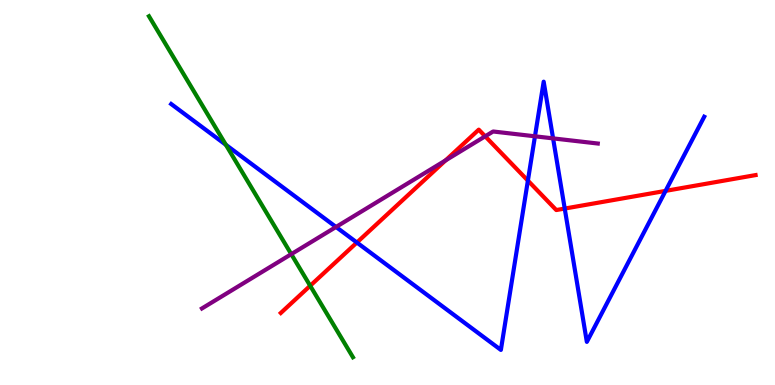[{'lines': ['blue', 'red'], 'intersections': [{'x': 4.6, 'y': 3.7}, {'x': 6.81, 'y': 5.31}, {'x': 7.29, 'y': 4.58}, {'x': 8.59, 'y': 5.04}]}, {'lines': ['green', 'red'], 'intersections': [{'x': 4.0, 'y': 2.58}]}, {'lines': ['purple', 'red'], 'intersections': [{'x': 5.75, 'y': 5.83}, {'x': 6.26, 'y': 6.46}]}, {'lines': ['blue', 'green'], 'intersections': [{'x': 2.91, 'y': 6.24}]}, {'lines': ['blue', 'purple'], 'intersections': [{'x': 4.34, 'y': 4.1}, {'x': 6.9, 'y': 6.46}, {'x': 7.14, 'y': 6.41}]}, {'lines': ['green', 'purple'], 'intersections': [{'x': 3.76, 'y': 3.4}]}]